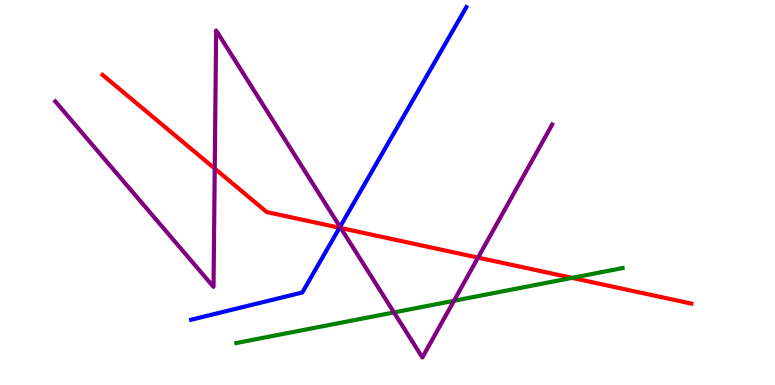[{'lines': ['blue', 'red'], 'intersections': [{'x': 4.38, 'y': 4.08}]}, {'lines': ['green', 'red'], 'intersections': [{'x': 7.38, 'y': 2.78}]}, {'lines': ['purple', 'red'], 'intersections': [{'x': 2.77, 'y': 5.62}, {'x': 4.4, 'y': 4.08}, {'x': 6.17, 'y': 3.31}]}, {'lines': ['blue', 'green'], 'intersections': []}, {'lines': ['blue', 'purple'], 'intersections': [{'x': 4.39, 'y': 4.11}]}, {'lines': ['green', 'purple'], 'intersections': [{'x': 5.08, 'y': 1.89}, {'x': 5.86, 'y': 2.19}]}]